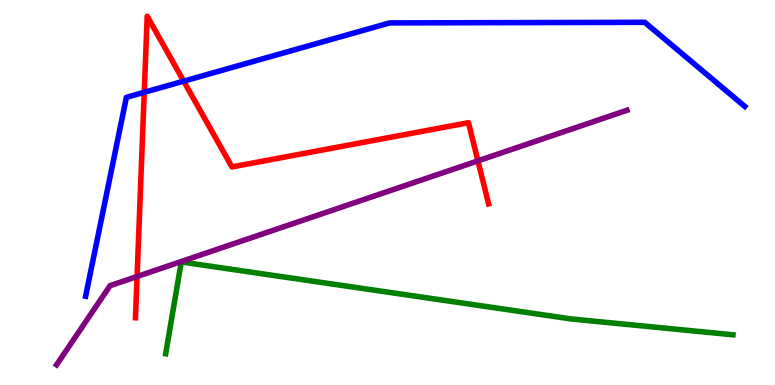[{'lines': ['blue', 'red'], 'intersections': [{'x': 1.86, 'y': 7.6}, {'x': 2.37, 'y': 7.89}]}, {'lines': ['green', 'red'], 'intersections': []}, {'lines': ['purple', 'red'], 'intersections': [{'x': 1.77, 'y': 2.82}, {'x': 6.17, 'y': 5.82}]}, {'lines': ['blue', 'green'], 'intersections': []}, {'lines': ['blue', 'purple'], 'intersections': []}, {'lines': ['green', 'purple'], 'intersections': []}]